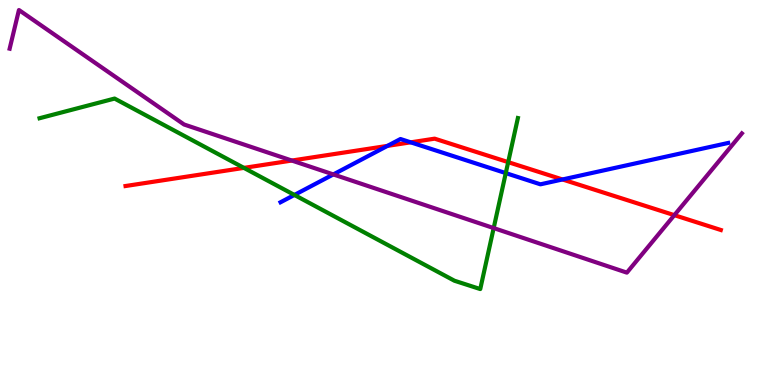[{'lines': ['blue', 'red'], 'intersections': [{'x': 5.0, 'y': 6.21}, {'x': 5.3, 'y': 6.3}, {'x': 7.26, 'y': 5.34}]}, {'lines': ['green', 'red'], 'intersections': [{'x': 3.15, 'y': 5.64}, {'x': 6.56, 'y': 5.79}]}, {'lines': ['purple', 'red'], 'intersections': [{'x': 3.77, 'y': 5.83}, {'x': 8.7, 'y': 4.41}]}, {'lines': ['blue', 'green'], 'intersections': [{'x': 3.8, 'y': 4.94}, {'x': 6.53, 'y': 5.5}]}, {'lines': ['blue', 'purple'], 'intersections': [{'x': 4.3, 'y': 5.47}]}, {'lines': ['green', 'purple'], 'intersections': [{'x': 6.37, 'y': 4.08}]}]